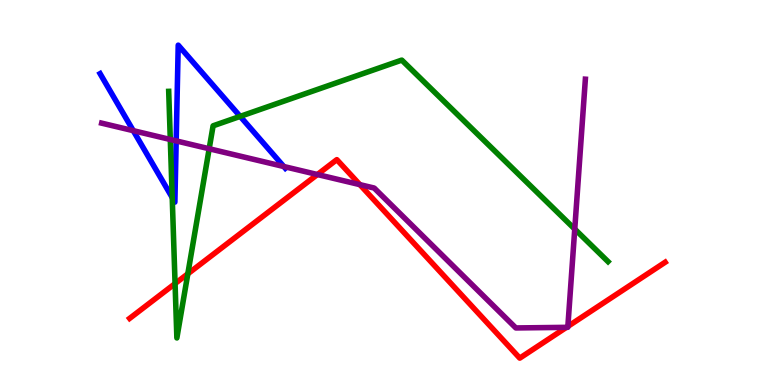[{'lines': ['blue', 'red'], 'intersections': []}, {'lines': ['green', 'red'], 'intersections': [{'x': 2.26, 'y': 2.63}, {'x': 2.42, 'y': 2.89}]}, {'lines': ['purple', 'red'], 'intersections': [{'x': 4.1, 'y': 5.47}, {'x': 4.64, 'y': 5.2}, {'x': 7.31, 'y': 1.5}, {'x': 7.33, 'y': 1.52}]}, {'lines': ['blue', 'green'], 'intersections': [{'x': 2.22, 'y': 4.87}, {'x': 3.1, 'y': 6.98}]}, {'lines': ['blue', 'purple'], 'intersections': [{'x': 1.72, 'y': 6.61}, {'x': 2.27, 'y': 6.34}, {'x': 3.66, 'y': 5.67}]}, {'lines': ['green', 'purple'], 'intersections': [{'x': 2.2, 'y': 6.38}, {'x': 2.7, 'y': 6.14}, {'x': 7.42, 'y': 4.05}]}]